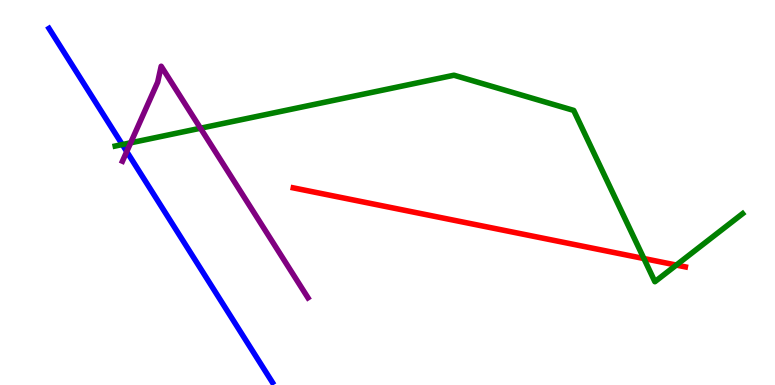[{'lines': ['blue', 'red'], 'intersections': []}, {'lines': ['green', 'red'], 'intersections': [{'x': 8.31, 'y': 3.28}, {'x': 8.73, 'y': 3.11}]}, {'lines': ['purple', 'red'], 'intersections': []}, {'lines': ['blue', 'green'], 'intersections': [{'x': 1.58, 'y': 6.25}]}, {'lines': ['blue', 'purple'], 'intersections': [{'x': 1.64, 'y': 6.06}]}, {'lines': ['green', 'purple'], 'intersections': [{'x': 1.69, 'y': 6.29}, {'x': 2.59, 'y': 6.67}]}]